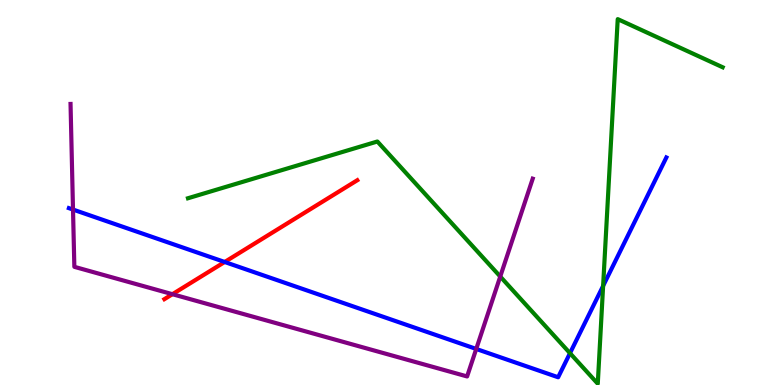[{'lines': ['blue', 'red'], 'intersections': [{'x': 2.9, 'y': 3.2}]}, {'lines': ['green', 'red'], 'intersections': []}, {'lines': ['purple', 'red'], 'intersections': [{'x': 2.22, 'y': 2.36}]}, {'lines': ['blue', 'green'], 'intersections': [{'x': 7.35, 'y': 0.826}, {'x': 7.78, 'y': 2.57}]}, {'lines': ['blue', 'purple'], 'intersections': [{'x': 0.942, 'y': 4.56}, {'x': 6.14, 'y': 0.936}]}, {'lines': ['green', 'purple'], 'intersections': [{'x': 6.45, 'y': 2.82}]}]